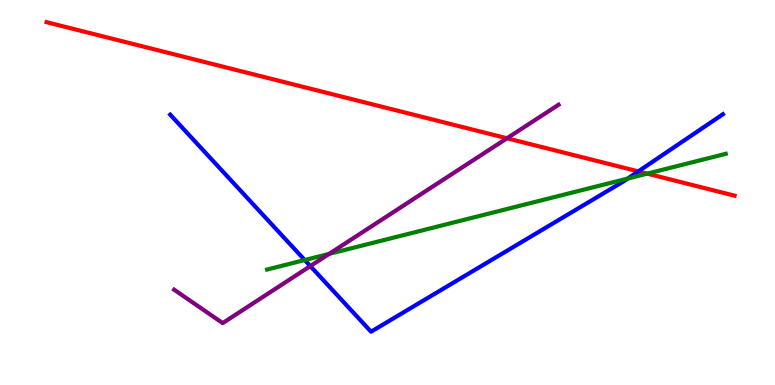[{'lines': ['blue', 'red'], 'intersections': [{'x': 8.24, 'y': 5.55}]}, {'lines': ['green', 'red'], 'intersections': [{'x': 8.35, 'y': 5.49}]}, {'lines': ['purple', 'red'], 'intersections': [{'x': 6.54, 'y': 6.41}]}, {'lines': ['blue', 'green'], 'intersections': [{'x': 3.93, 'y': 3.25}, {'x': 8.1, 'y': 5.36}]}, {'lines': ['blue', 'purple'], 'intersections': [{'x': 4.0, 'y': 3.09}]}, {'lines': ['green', 'purple'], 'intersections': [{'x': 4.25, 'y': 3.41}]}]